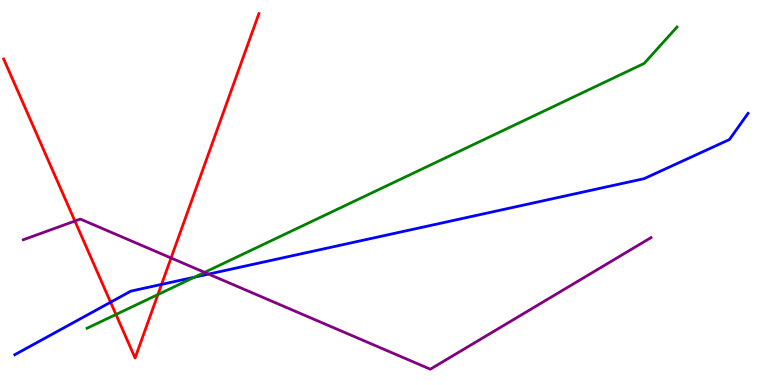[{'lines': ['blue', 'red'], 'intersections': [{'x': 1.43, 'y': 2.15}, {'x': 2.08, 'y': 2.61}]}, {'lines': ['green', 'red'], 'intersections': [{'x': 1.5, 'y': 1.83}, {'x': 2.04, 'y': 2.35}]}, {'lines': ['purple', 'red'], 'intersections': [{'x': 0.967, 'y': 4.26}, {'x': 2.21, 'y': 3.3}]}, {'lines': ['blue', 'green'], 'intersections': [{'x': 2.51, 'y': 2.8}]}, {'lines': ['blue', 'purple'], 'intersections': [{'x': 2.69, 'y': 2.88}]}, {'lines': ['green', 'purple'], 'intersections': [{'x': 2.64, 'y': 2.93}]}]